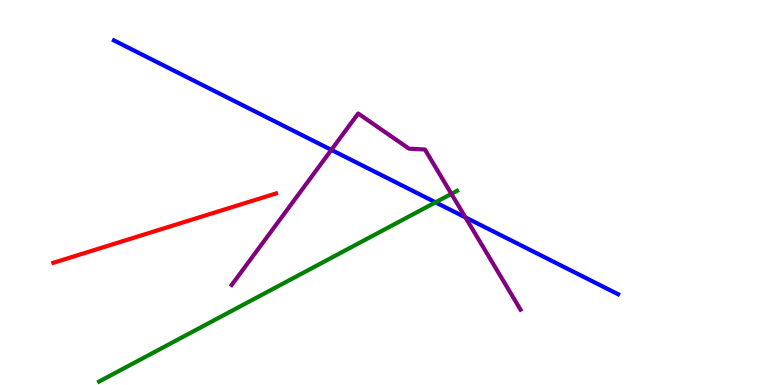[{'lines': ['blue', 'red'], 'intersections': []}, {'lines': ['green', 'red'], 'intersections': []}, {'lines': ['purple', 'red'], 'intersections': []}, {'lines': ['blue', 'green'], 'intersections': [{'x': 5.62, 'y': 4.74}]}, {'lines': ['blue', 'purple'], 'intersections': [{'x': 4.28, 'y': 6.11}, {'x': 6.01, 'y': 4.35}]}, {'lines': ['green', 'purple'], 'intersections': [{'x': 5.82, 'y': 4.96}]}]